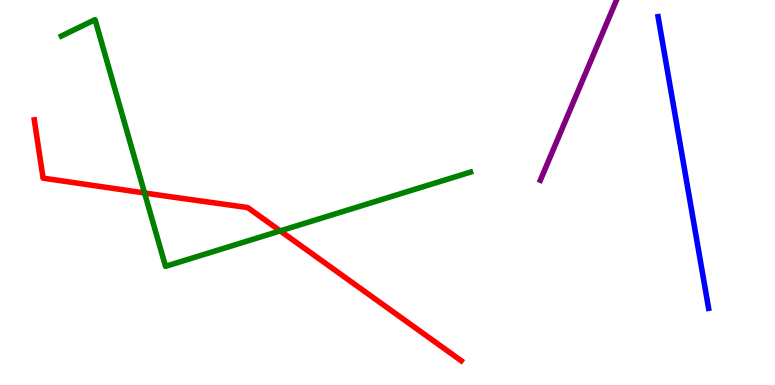[{'lines': ['blue', 'red'], 'intersections': []}, {'lines': ['green', 'red'], 'intersections': [{'x': 1.87, 'y': 4.99}, {'x': 3.62, 'y': 4.0}]}, {'lines': ['purple', 'red'], 'intersections': []}, {'lines': ['blue', 'green'], 'intersections': []}, {'lines': ['blue', 'purple'], 'intersections': []}, {'lines': ['green', 'purple'], 'intersections': []}]